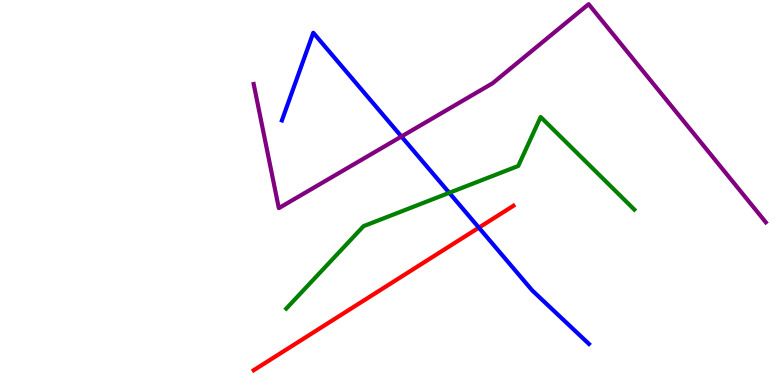[{'lines': ['blue', 'red'], 'intersections': [{'x': 6.18, 'y': 4.09}]}, {'lines': ['green', 'red'], 'intersections': []}, {'lines': ['purple', 'red'], 'intersections': []}, {'lines': ['blue', 'green'], 'intersections': [{'x': 5.8, 'y': 4.99}]}, {'lines': ['blue', 'purple'], 'intersections': [{'x': 5.18, 'y': 6.45}]}, {'lines': ['green', 'purple'], 'intersections': []}]